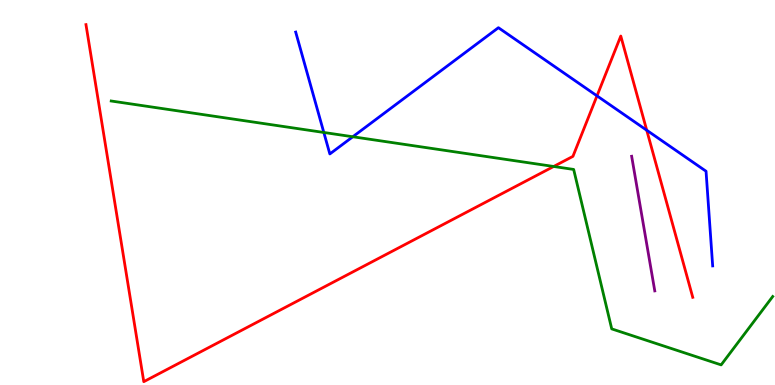[{'lines': ['blue', 'red'], 'intersections': [{'x': 7.7, 'y': 7.51}, {'x': 8.34, 'y': 6.62}]}, {'lines': ['green', 'red'], 'intersections': [{'x': 7.14, 'y': 5.68}]}, {'lines': ['purple', 'red'], 'intersections': []}, {'lines': ['blue', 'green'], 'intersections': [{'x': 4.18, 'y': 6.56}, {'x': 4.55, 'y': 6.45}]}, {'lines': ['blue', 'purple'], 'intersections': []}, {'lines': ['green', 'purple'], 'intersections': []}]